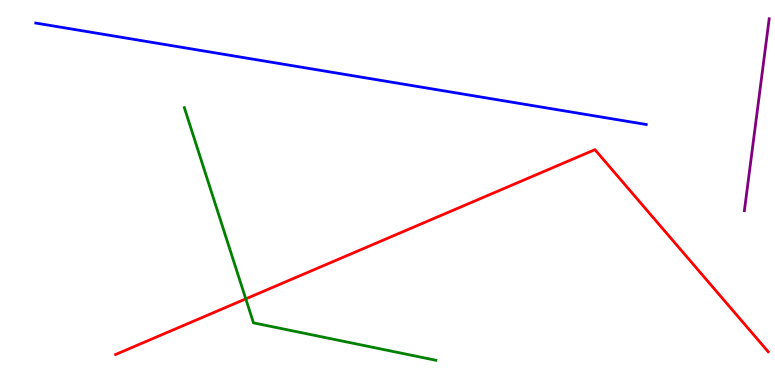[{'lines': ['blue', 'red'], 'intersections': []}, {'lines': ['green', 'red'], 'intersections': [{'x': 3.17, 'y': 2.24}]}, {'lines': ['purple', 'red'], 'intersections': []}, {'lines': ['blue', 'green'], 'intersections': []}, {'lines': ['blue', 'purple'], 'intersections': []}, {'lines': ['green', 'purple'], 'intersections': []}]